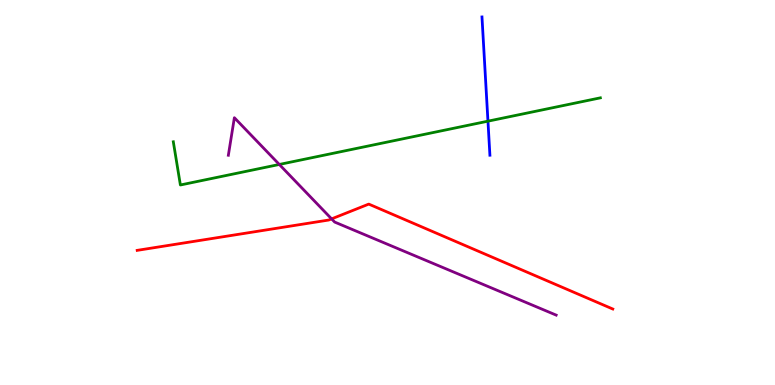[{'lines': ['blue', 'red'], 'intersections': []}, {'lines': ['green', 'red'], 'intersections': []}, {'lines': ['purple', 'red'], 'intersections': [{'x': 4.28, 'y': 4.31}]}, {'lines': ['blue', 'green'], 'intersections': [{'x': 6.3, 'y': 6.85}]}, {'lines': ['blue', 'purple'], 'intersections': []}, {'lines': ['green', 'purple'], 'intersections': [{'x': 3.6, 'y': 5.73}]}]